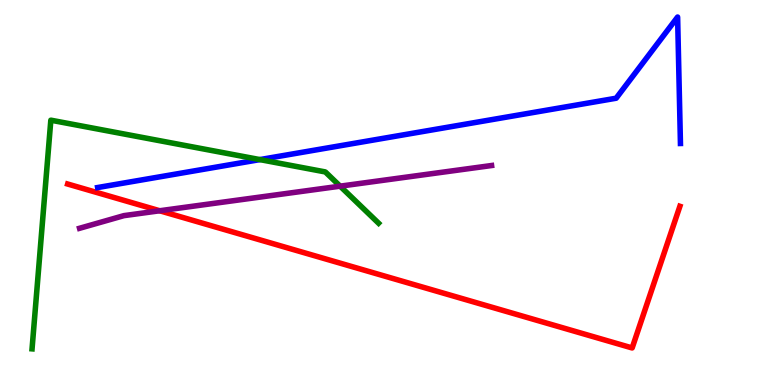[{'lines': ['blue', 'red'], 'intersections': []}, {'lines': ['green', 'red'], 'intersections': []}, {'lines': ['purple', 'red'], 'intersections': [{'x': 2.06, 'y': 4.53}]}, {'lines': ['blue', 'green'], 'intersections': [{'x': 3.35, 'y': 5.85}]}, {'lines': ['blue', 'purple'], 'intersections': []}, {'lines': ['green', 'purple'], 'intersections': [{'x': 4.39, 'y': 5.16}]}]